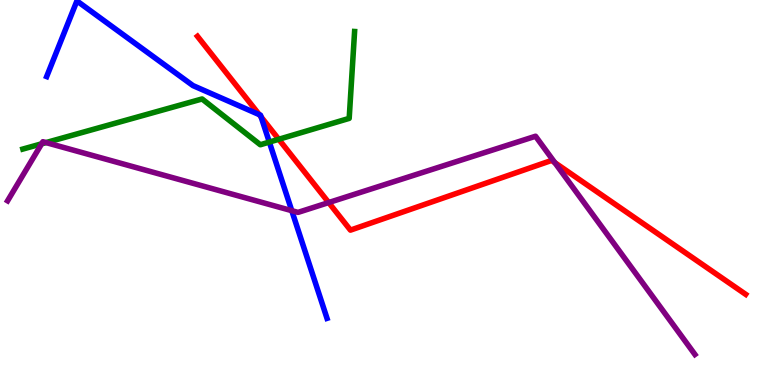[{'lines': ['blue', 'red'], 'intersections': [{'x': 3.35, 'y': 7.02}, {'x': 3.37, 'y': 6.96}]}, {'lines': ['green', 'red'], 'intersections': [{'x': 3.6, 'y': 6.38}]}, {'lines': ['purple', 'red'], 'intersections': [{'x': 4.24, 'y': 4.74}, {'x': 7.16, 'y': 5.78}]}, {'lines': ['blue', 'green'], 'intersections': [{'x': 3.48, 'y': 6.31}]}, {'lines': ['blue', 'purple'], 'intersections': [{'x': 3.76, 'y': 4.53}]}, {'lines': ['green', 'purple'], 'intersections': [{'x': 0.537, 'y': 6.26}, {'x': 0.594, 'y': 6.3}]}]